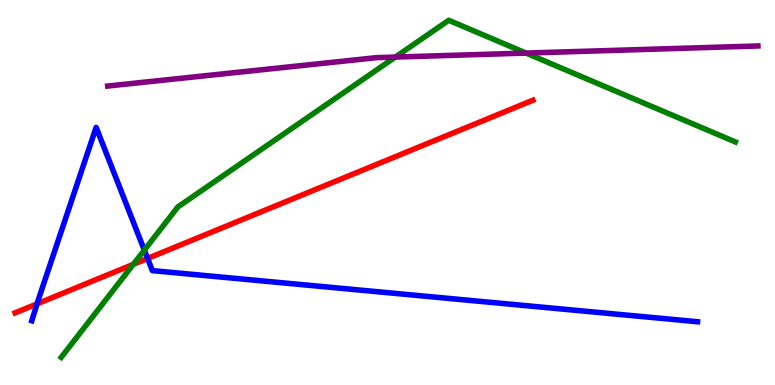[{'lines': ['blue', 'red'], 'intersections': [{'x': 0.478, 'y': 2.11}, {'x': 1.9, 'y': 3.29}]}, {'lines': ['green', 'red'], 'intersections': [{'x': 1.72, 'y': 3.13}]}, {'lines': ['purple', 'red'], 'intersections': []}, {'lines': ['blue', 'green'], 'intersections': [{'x': 1.86, 'y': 3.5}]}, {'lines': ['blue', 'purple'], 'intersections': []}, {'lines': ['green', 'purple'], 'intersections': [{'x': 5.1, 'y': 8.52}, {'x': 6.79, 'y': 8.62}]}]